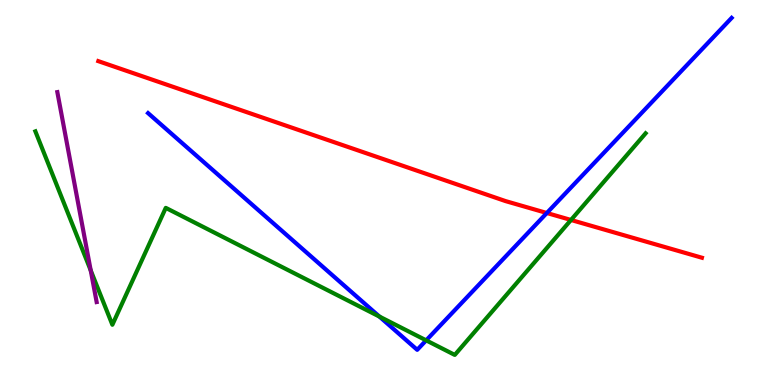[{'lines': ['blue', 'red'], 'intersections': [{'x': 7.06, 'y': 4.47}]}, {'lines': ['green', 'red'], 'intersections': [{'x': 7.37, 'y': 4.29}]}, {'lines': ['purple', 'red'], 'intersections': []}, {'lines': ['blue', 'green'], 'intersections': [{'x': 4.9, 'y': 1.78}, {'x': 5.5, 'y': 1.16}]}, {'lines': ['blue', 'purple'], 'intersections': []}, {'lines': ['green', 'purple'], 'intersections': [{'x': 1.17, 'y': 2.98}]}]